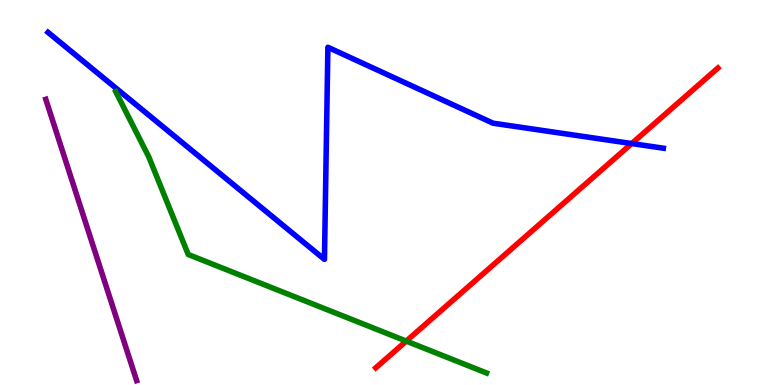[{'lines': ['blue', 'red'], 'intersections': [{'x': 8.15, 'y': 6.27}]}, {'lines': ['green', 'red'], 'intersections': [{'x': 5.24, 'y': 1.14}]}, {'lines': ['purple', 'red'], 'intersections': []}, {'lines': ['blue', 'green'], 'intersections': []}, {'lines': ['blue', 'purple'], 'intersections': []}, {'lines': ['green', 'purple'], 'intersections': []}]